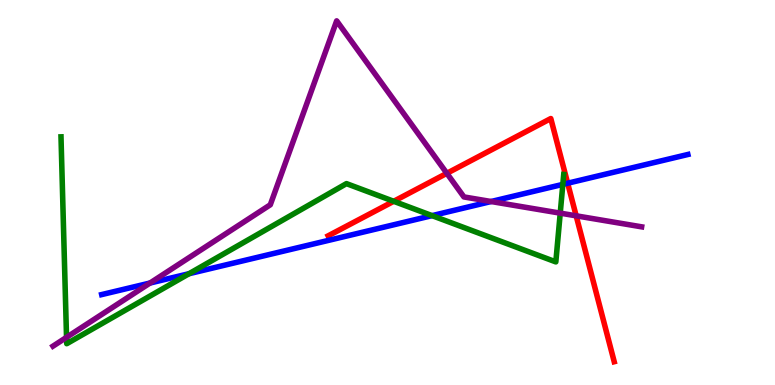[{'lines': ['blue', 'red'], 'intersections': [{'x': 7.32, 'y': 5.24}]}, {'lines': ['green', 'red'], 'intersections': [{'x': 5.08, 'y': 4.77}]}, {'lines': ['purple', 'red'], 'intersections': [{'x': 5.77, 'y': 5.5}, {'x': 7.43, 'y': 4.39}]}, {'lines': ['blue', 'green'], 'intersections': [{'x': 2.44, 'y': 2.89}, {'x': 5.57, 'y': 4.4}, {'x': 7.26, 'y': 5.21}]}, {'lines': ['blue', 'purple'], 'intersections': [{'x': 1.94, 'y': 2.65}, {'x': 6.34, 'y': 4.77}]}, {'lines': ['green', 'purple'], 'intersections': [{'x': 0.859, 'y': 1.24}, {'x': 7.23, 'y': 4.46}]}]